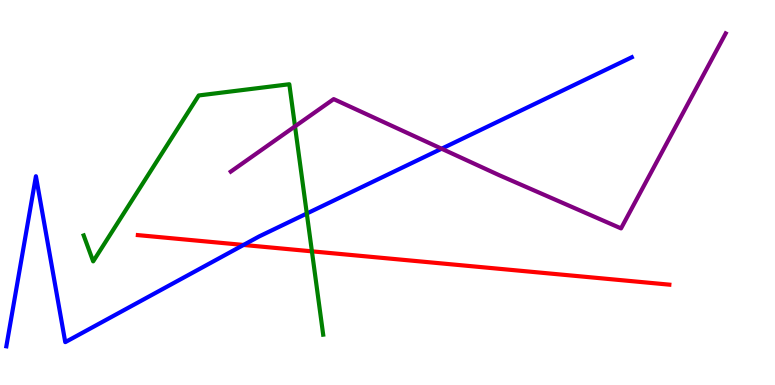[{'lines': ['blue', 'red'], 'intersections': [{'x': 3.14, 'y': 3.64}]}, {'lines': ['green', 'red'], 'intersections': [{'x': 4.02, 'y': 3.47}]}, {'lines': ['purple', 'red'], 'intersections': []}, {'lines': ['blue', 'green'], 'intersections': [{'x': 3.96, 'y': 4.45}]}, {'lines': ['blue', 'purple'], 'intersections': [{'x': 5.7, 'y': 6.14}]}, {'lines': ['green', 'purple'], 'intersections': [{'x': 3.81, 'y': 6.72}]}]